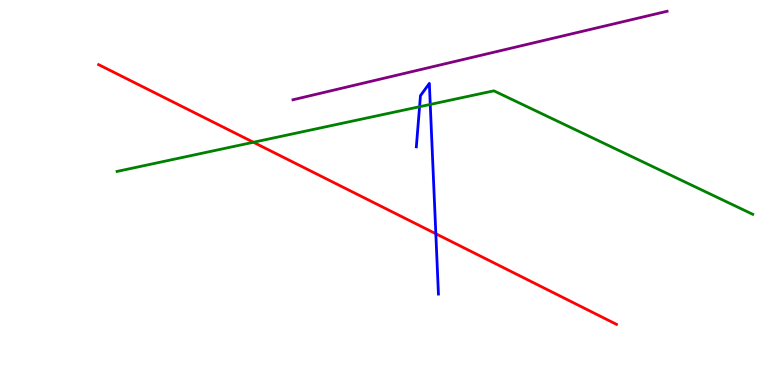[{'lines': ['blue', 'red'], 'intersections': [{'x': 5.62, 'y': 3.93}]}, {'lines': ['green', 'red'], 'intersections': [{'x': 3.27, 'y': 6.3}]}, {'lines': ['purple', 'red'], 'intersections': []}, {'lines': ['blue', 'green'], 'intersections': [{'x': 5.41, 'y': 7.23}, {'x': 5.55, 'y': 7.29}]}, {'lines': ['blue', 'purple'], 'intersections': []}, {'lines': ['green', 'purple'], 'intersections': []}]